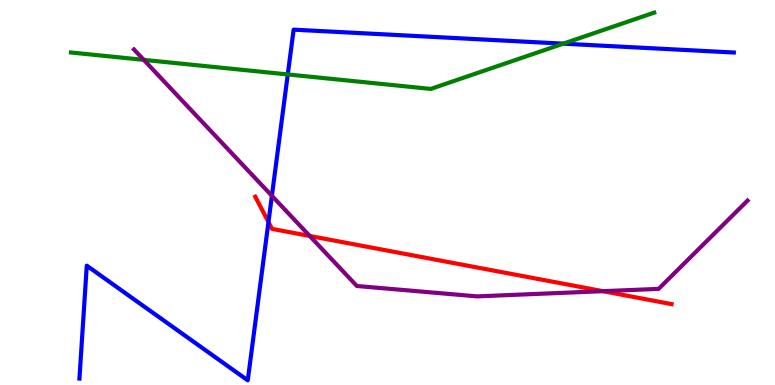[{'lines': ['blue', 'red'], 'intersections': [{'x': 3.46, 'y': 4.23}]}, {'lines': ['green', 'red'], 'intersections': []}, {'lines': ['purple', 'red'], 'intersections': [{'x': 4.0, 'y': 3.87}, {'x': 7.78, 'y': 2.44}]}, {'lines': ['blue', 'green'], 'intersections': [{'x': 3.71, 'y': 8.07}, {'x': 7.27, 'y': 8.87}]}, {'lines': ['blue', 'purple'], 'intersections': [{'x': 3.51, 'y': 4.91}]}, {'lines': ['green', 'purple'], 'intersections': [{'x': 1.86, 'y': 8.45}]}]